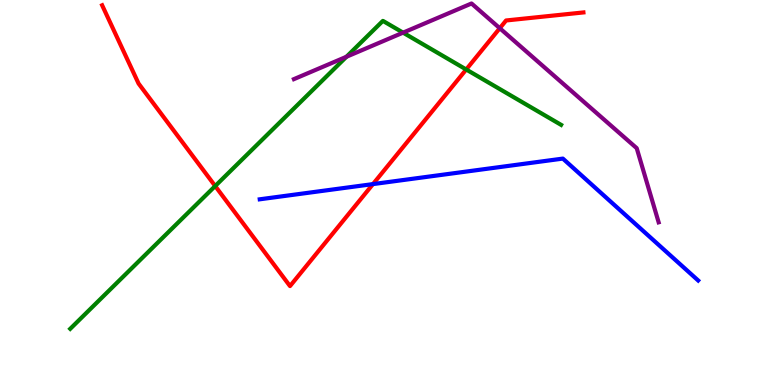[{'lines': ['blue', 'red'], 'intersections': [{'x': 4.81, 'y': 5.22}]}, {'lines': ['green', 'red'], 'intersections': [{'x': 2.78, 'y': 5.17}, {'x': 6.02, 'y': 8.2}]}, {'lines': ['purple', 'red'], 'intersections': [{'x': 6.45, 'y': 9.27}]}, {'lines': ['blue', 'green'], 'intersections': []}, {'lines': ['blue', 'purple'], 'intersections': []}, {'lines': ['green', 'purple'], 'intersections': [{'x': 4.47, 'y': 8.53}, {'x': 5.2, 'y': 9.15}]}]